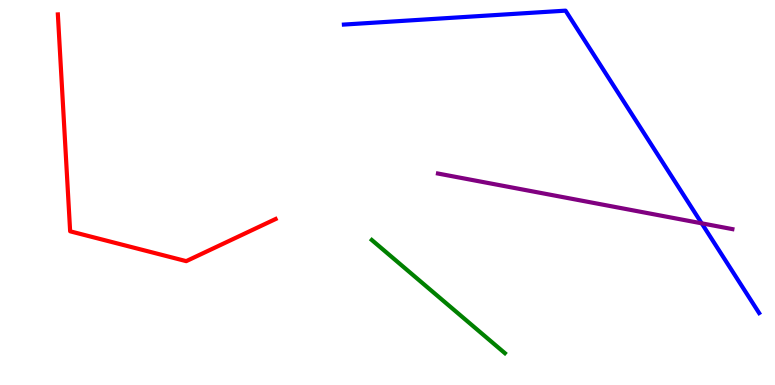[{'lines': ['blue', 'red'], 'intersections': []}, {'lines': ['green', 'red'], 'intersections': []}, {'lines': ['purple', 'red'], 'intersections': []}, {'lines': ['blue', 'green'], 'intersections': []}, {'lines': ['blue', 'purple'], 'intersections': [{'x': 9.05, 'y': 4.2}]}, {'lines': ['green', 'purple'], 'intersections': []}]